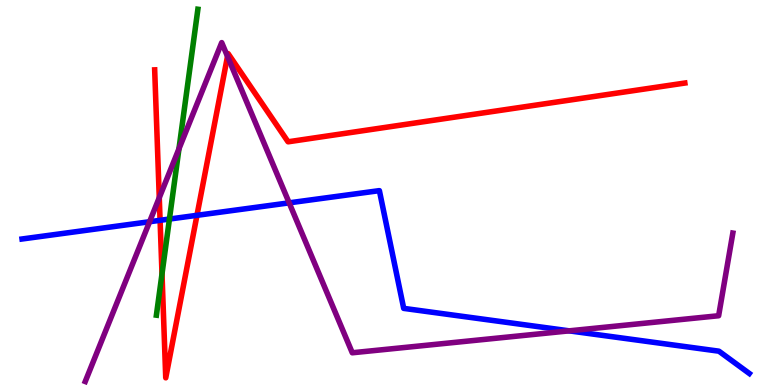[{'lines': ['blue', 'red'], 'intersections': [{'x': 2.07, 'y': 4.28}, {'x': 2.54, 'y': 4.41}]}, {'lines': ['green', 'red'], 'intersections': [{'x': 2.09, 'y': 2.89}]}, {'lines': ['purple', 'red'], 'intersections': [{'x': 2.06, 'y': 4.86}, {'x': 2.94, 'y': 8.54}]}, {'lines': ['blue', 'green'], 'intersections': [{'x': 2.19, 'y': 4.31}]}, {'lines': ['blue', 'purple'], 'intersections': [{'x': 1.93, 'y': 4.24}, {'x': 3.73, 'y': 4.73}, {'x': 7.34, 'y': 1.41}]}, {'lines': ['green', 'purple'], 'intersections': [{'x': 2.31, 'y': 6.13}]}]